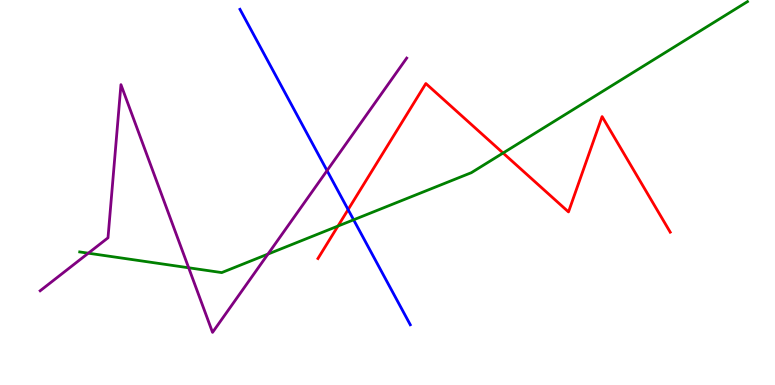[{'lines': ['blue', 'red'], 'intersections': [{'x': 4.49, 'y': 4.56}]}, {'lines': ['green', 'red'], 'intersections': [{'x': 4.36, 'y': 4.13}, {'x': 6.49, 'y': 6.03}]}, {'lines': ['purple', 'red'], 'intersections': []}, {'lines': ['blue', 'green'], 'intersections': [{'x': 4.56, 'y': 4.29}]}, {'lines': ['blue', 'purple'], 'intersections': [{'x': 4.22, 'y': 5.57}]}, {'lines': ['green', 'purple'], 'intersections': [{'x': 1.14, 'y': 3.42}, {'x': 2.43, 'y': 3.04}, {'x': 3.46, 'y': 3.4}]}]